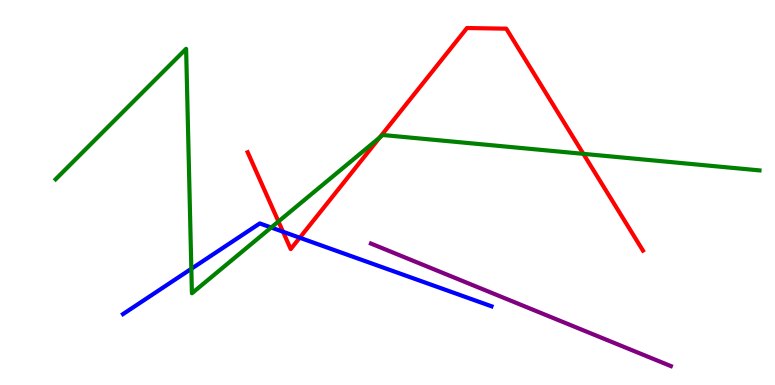[{'lines': ['blue', 'red'], 'intersections': [{'x': 3.65, 'y': 3.98}, {'x': 3.87, 'y': 3.83}]}, {'lines': ['green', 'red'], 'intersections': [{'x': 3.59, 'y': 4.25}, {'x': 4.9, 'y': 6.43}, {'x': 7.53, 'y': 6.0}]}, {'lines': ['purple', 'red'], 'intersections': []}, {'lines': ['blue', 'green'], 'intersections': [{'x': 2.47, 'y': 3.02}, {'x': 3.5, 'y': 4.09}]}, {'lines': ['blue', 'purple'], 'intersections': []}, {'lines': ['green', 'purple'], 'intersections': []}]